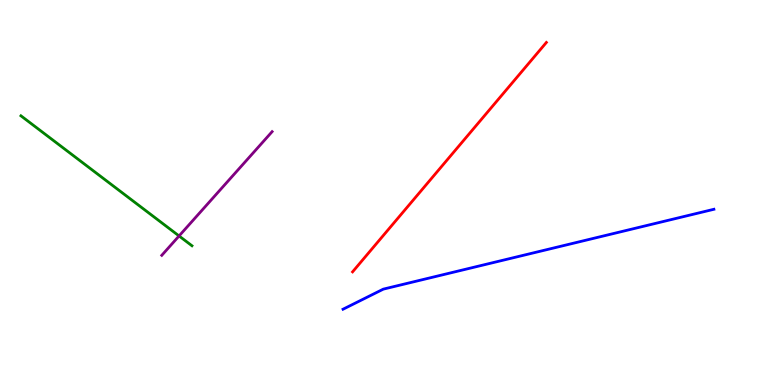[{'lines': ['blue', 'red'], 'intersections': []}, {'lines': ['green', 'red'], 'intersections': []}, {'lines': ['purple', 'red'], 'intersections': []}, {'lines': ['blue', 'green'], 'intersections': []}, {'lines': ['blue', 'purple'], 'intersections': []}, {'lines': ['green', 'purple'], 'intersections': [{'x': 2.31, 'y': 3.87}]}]